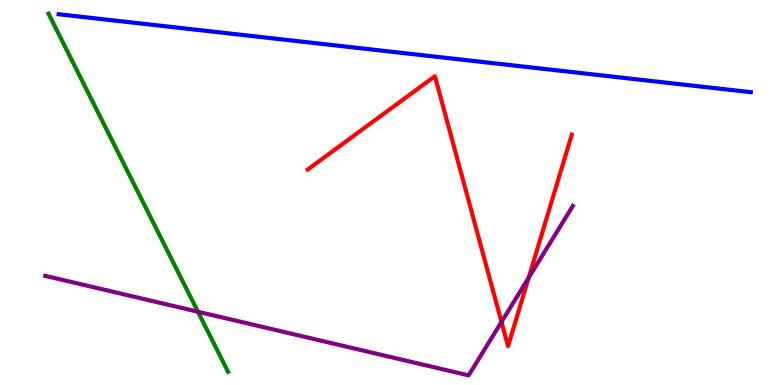[{'lines': ['blue', 'red'], 'intersections': []}, {'lines': ['green', 'red'], 'intersections': []}, {'lines': ['purple', 'red'], 'intersections': [{'x': 6.47, 'y': 1.64}, {'x': 6.82, 'y': 2.79}]}, {'lines': ['blue', 'green'], 'intersections': []}, {'lines': ['blue', 'purple'], 'intersections': []}, {'lines': ['green', 'purple'], 'intersections': [{'x': 2.55, 'y': 1.9}]}]